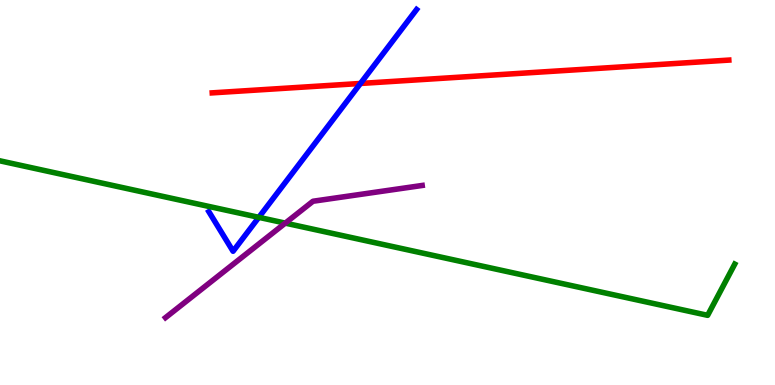[{'lines': ['blue', 'red'], 'intersections': [{'x': 4.65, 'y': 7.83}]}, {'lines': ['green', 'red'], 'intersections': []}, {'lines': ['purple', 'red'], 'intersections': []}, {'lines': ['blue', 'green'], 'intersections': [{'x': 3.34, 'y': 4.35}]}, {'lines': ['blue', 'purple'], 'intersections': []}, {'lines': ['green', 'purple'], 'intersections': [{'x': 3.68, 'y': 4.2}]}]